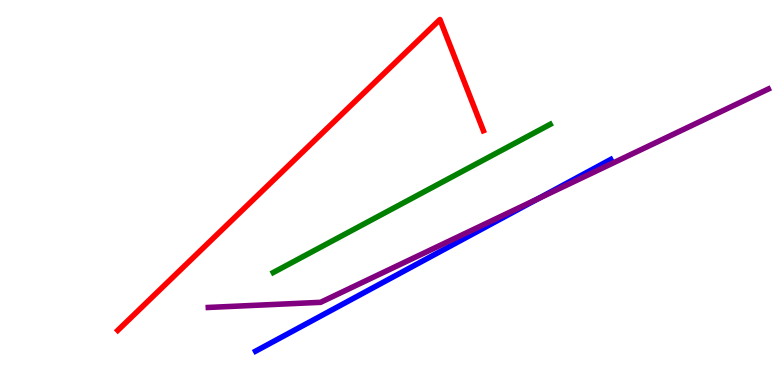[{'lines': ['blue', 'red'], 'intersections': []}, {'lines': ['green', 'red'], 'intersections': []}, {'lines': ['purple', 'red'], 'intersections': []}, {'lines': ['blue', 'green'], 'intersections': []}, {'lines': ['blue', 'purple'], 'intersections': [{'x': 6.94, 'y': 4.84}]}, {'lines': ['green', 'purple'], 'intersections': []}]